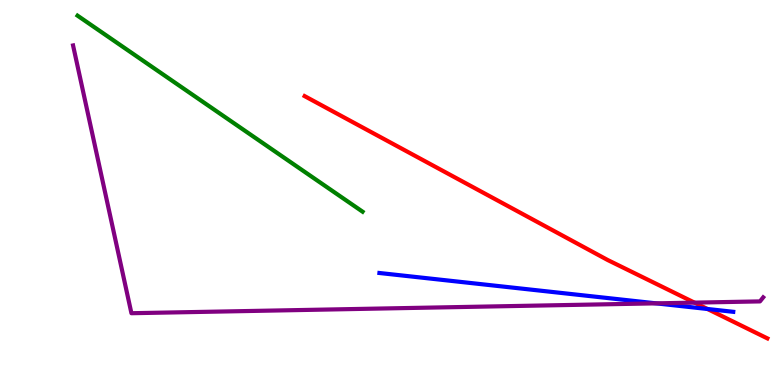[{'lines': ['blue', 'red'], 'intersections': [{'x': 9.13, 'y': 1.97}]}, {'lines': ['green', 'red'], 'intersections': []}, {'lines': ['purple', 'red'], 'intersections': [{'x': 8.96, 'y': 2.14}]}, {'lines': ['blue', 'green'], 'intersections': []}, {'lines': ['blue', 'purple'], 'intersections': [{'x': 8.47, 'y': 2.12}]}, {'lines': ['green', 'purple'], 'intersections': []}]